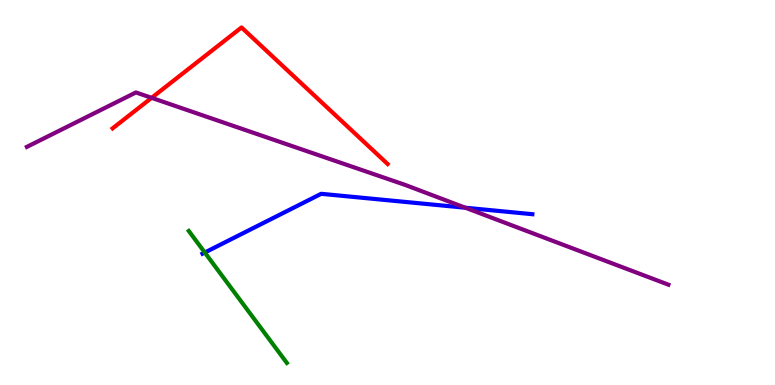[{'lines': ['blue', 'red'], 'intersections': []}, {'lines': ['green', 'red'], 'intersections': []}, {'lines': ['purple', 'red'], 'intersections': [{'x': 1.96, 'y': 7.46}]}, {'lines': ['blue', 'green'], 'intersections': [{'x': 2.64, 'y': 3.44}]}, {'lines': ['blue', 'purple'], 'intersections': [{'x': 6.0, 'y': 4.6}]}, {'lines': ['green', 'purple'], 'intersections': []}]